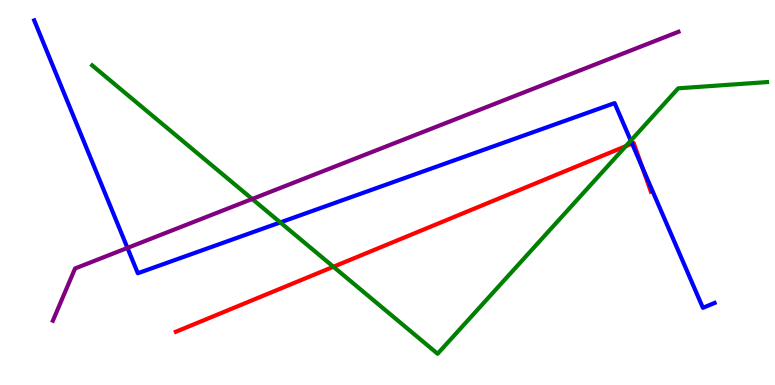[{'lines': ['blue', 'red'], 'intersections': [{'x': 8.16, 'y': 6.27}, {'x': 8.29, 'y': 5.66}]}, {'lines': ['green', 'red'], 'intersections': [{'x': 4.3, 'y': 3.07}, {'x': 8.08, 'y': 6.2}]}, {'lines': ['purple', 'red'], 'intersections': []}, {'lines': ['blue', 'green'], 'intersections': [{'x': 3.62, 'y': 4.22}, {'x': 8.14, 'y': 6.35}]}, {'lines': ['blue', 'purple'], 'intersections': [{'x': 1.64, 'y': 3.56}]}, {'lines': ['green', 'purple'], 'intersections': [{'x': 3.25, 'y': 4.83}]}]